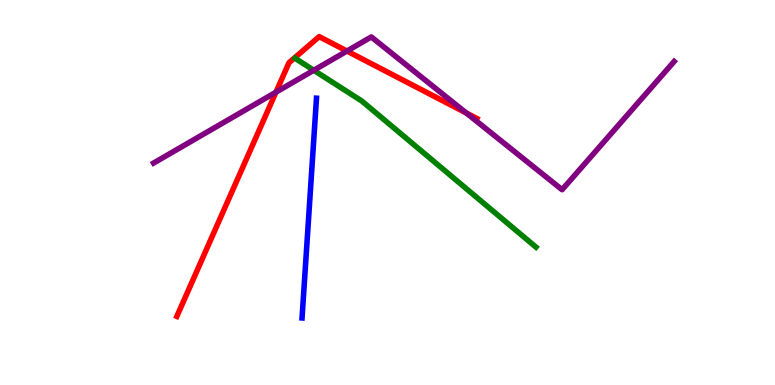[{'lines': ['blue', 'red'], 'intersections': []}, {'lines': ['green', 'red'], 'intersections': []}, {'lines': ['purple', 'red'], 'intersections': [{'x': 3.56, 'y': 7.61}, {'x': 4.48, 'y': 8.67}, {'x': 6.02, 'y': 7.06}]}, {'lines': ['blue', 'green'], 'intersections': []}, {'lines': ['blue', 'purple'], 'intersections': []}, {'lines': ['green', 'purple'], 'intersections': [{'x': 4.05, 'y': 8.17}]}]